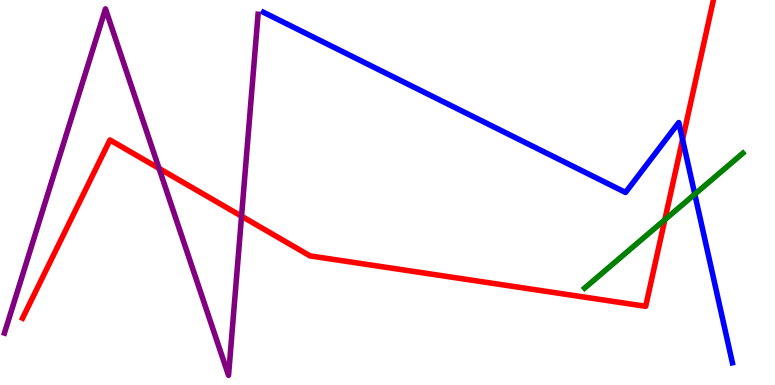[{'lines': ['blue', 'red'], 'intersections': [{'x': 8.81, 'y': 6.38}]}, {'lines': ['green', 'red'], 'intersections': [{'x': 8.58, 'y': 4.29}]}, {'lines': ['purple', 'red'], 'intersections': [{'x': 2.05, 'y': 5.63}, {'x': 3.12, 'y': 4.38}]}, {'lines': ['blue', 'green'], 'intersections': [{'x': 8.96, 'y': 4.96}]}, {'lines': ['blue', 'purple'], 'intersections': []}, {'lines': ['green', 'purple'], 'intersections': []}]